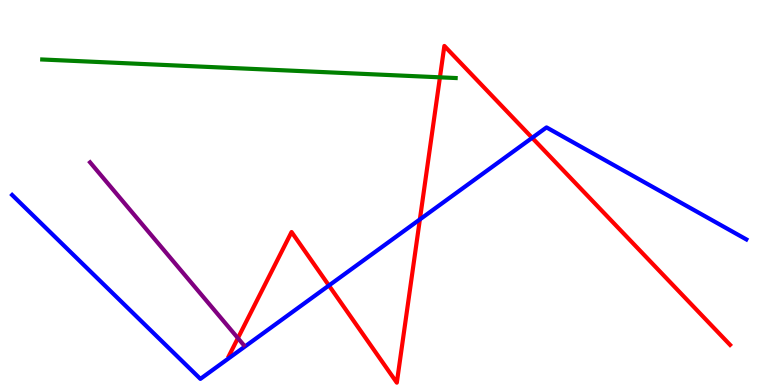[{'lines': ['blue', 'red'], 'intersections': [{'x': 4.24, 'y': 2.58}, {'x': 5.42, 'y': 4.3}, {'x': 6.87, 'y': 6.42}]}, {'lines': ['green', 'red'], 'intersections': [{'x': 5.68, 'y': 7.99}]}, {'lines': ['purple', 'red'], 'intersections': [{'x': 3.07, 'y': 1.22}]}, {'lines': ['blue', 'green'], 'intersections': []}, {'lines': ['blue', 'purple'], 'intersections': []}, {'lines': ['green', 'purple'], 'intersections': []}]